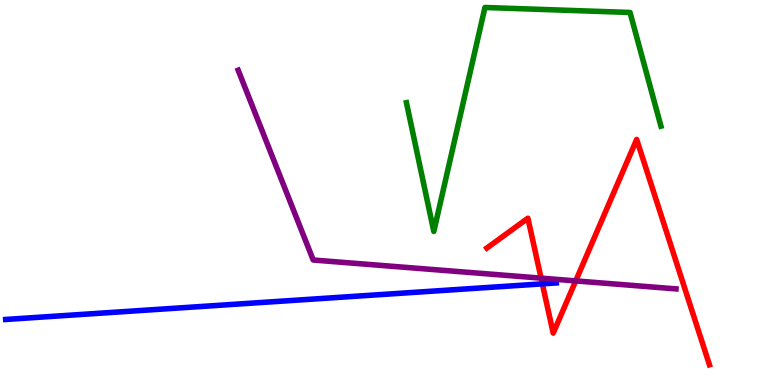[{'lines': ['blue', 'red'], 'intersections': [{'x': 7.0, 'y': 2.63}]}, {'lines': ['green', 'red'], 'intersections': []}, {'lines': ['purple', 'red'], 'intersections': [{'x': 6.98, 'y': 2.78}, {'x': 7.43, 'y': 2.7}]}, {'lines': ['blue', 'green'], 'intersections': []}, {'lines': ['blue', 'purple'], 'intersections': []}, {'lines': ['green', 'purple'], 'intersections': []}]